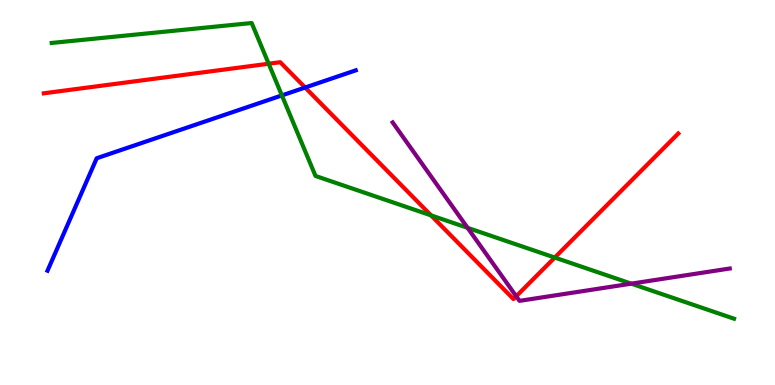[{'lines': ['blue', 'red'], 'intersections': [{'x': 3.94, 'y': 7.73}]}, {'lines': ['green', 'red'], 'intersections': [{'x': 3.47, 'y': 8.34}, {'x': 5.56, 'y': 4.41}, {'x': 7.16, 'y': 3.31}]}, {'lines': ['purple', 'red'], 'intersections': [{'x': 6.66, 'y': 2.3}]}, {'lines': ['blue', 'green'], 'intersections': [{'x': 3.64, 'y': 7.52}]}, {'lines': ['blue', 'purple'], 'intersections': []}, {'lines': ['green', 'purple'], 'intersections': [{'x': 6.03, 'y': 4.08}, {'x': 8.15, 'y': 2.63}]}]